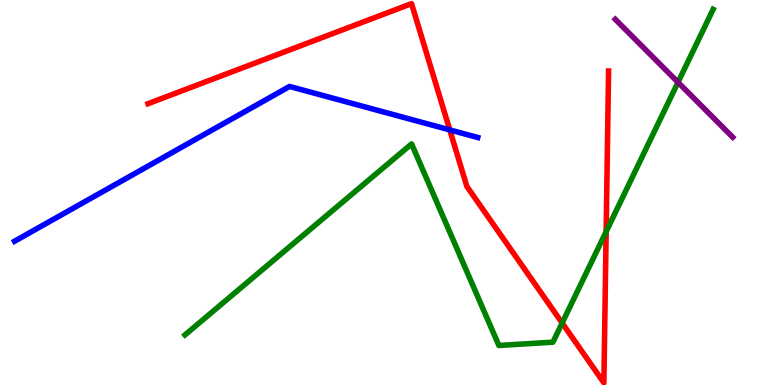[{'lines': ['blue', 'red'], 'intersections': [{'x': 5.8, 'y': 6.63}]}, {'lines': ['green', 'red'], 'intersections': [{'x': 7.25, 'y': 1.61}, {'x': 7.82, 'y': 3.98}]}, {'lines': ['purple', 'red'], 'intersections': []}, {'lines': ['blue', 'green'], 'intersections': []}, {'lines': ['blue', 'purple'], 'intersections': []}, {'lines': ['green', 'purple'], 'intersections': [{'x': 8.75, 'y': 7.86}]}]